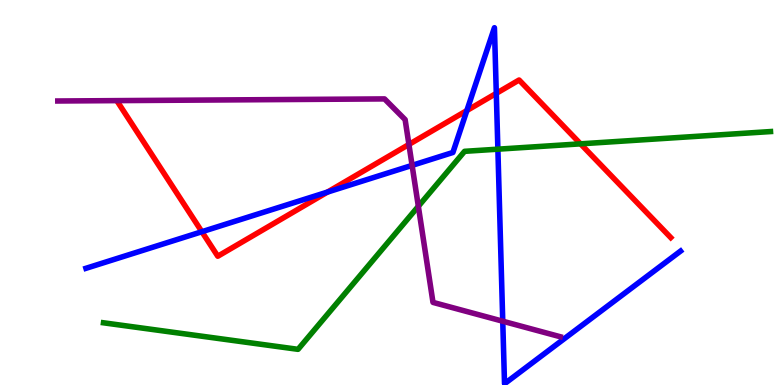[{'lines': ['blue', 'red'], 'intersections': [{'x': 2.6, 'y': 3.98}, {'x': 4.23, 'y': 5.01}, {'x': 6.02, 'y': 7.13}, {'x': 6.4, 'y': 7.58}]}, {'lines': ['green', 'red'], 'intersections': [{'x': 7.49, 'y': 6.26}]}, {'lines': ['purple', 'red'], 'intersections': [{'x': 5.28, 'y': 6.25}]}, {'lines': ['blue', 'green'], 'intersections': [{'x': 6.42, 'y': 6.13}]}, {'lines': ['blue', 'purple'], 'intersections': [{'x': 5.32, 'y': 5.7}, {'x': 6.49, 'y': 1.66}]}, {'lines': ['green', 'purple'], 'intersections': [{'x': 5.4, 'y': 4.64}]}]